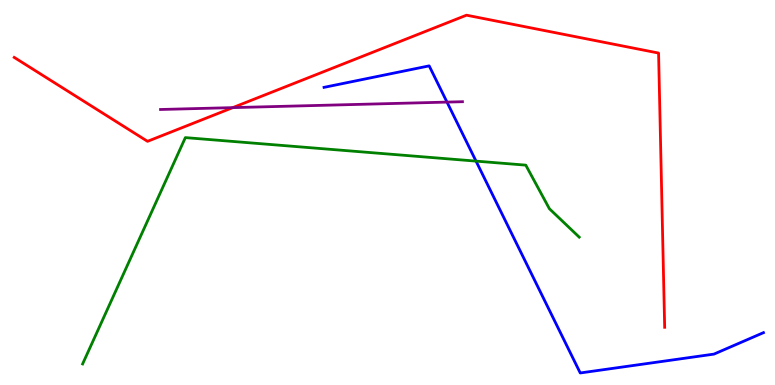[{'lines': ['blue', 'red'], 'intersections': []}, {'lines': ['green', 'red'], 'intersections': []}, {'lines': ['purple', 'red'], 'intersections': [{'x': 3.0, 'y': 7.2}]}, {'lines': ['blue', 'green'], 'intersections': [{'x': 6.14, 'y': 5.82}]}, {'lines': ['blue', 'purple'], 'intersections': [{'x': 5.77, 'y': 7.35}]}, {'lines': ['green', 'purple'], 'intersections': []}]